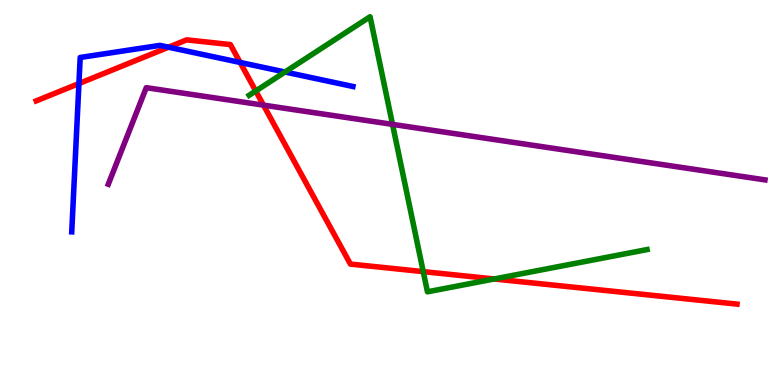[{'lines': ['blue', 'red'], 'intersections': [{'x': 1.02, 'y': 7.83}, {'x': 2.17, 'y': 8.77}, {'x': 3.1, 'y': 8.38}]}, {'lines': ['green', 'red'], 'intersections': [{'x': 3.3, 'y': 7.64}, {'x': 5.46, 'y': 2.94}, {'x': 6.38, 'y': 2.75}]}, {'lines': ['purple', 'red'], 'intersections': [{'x': 3.4, 'y': 7.27}]}, {'lines': ['blue', 'green'], 'intersections': [{'x': 3.68, 'y': 8.13}]}, {'lines': ['blue', 'purple'], 'intersections': []}, {'lines': ['green', 'purple'], 'intersections': [{'x': 5.06, 'y': 6.77}]}]